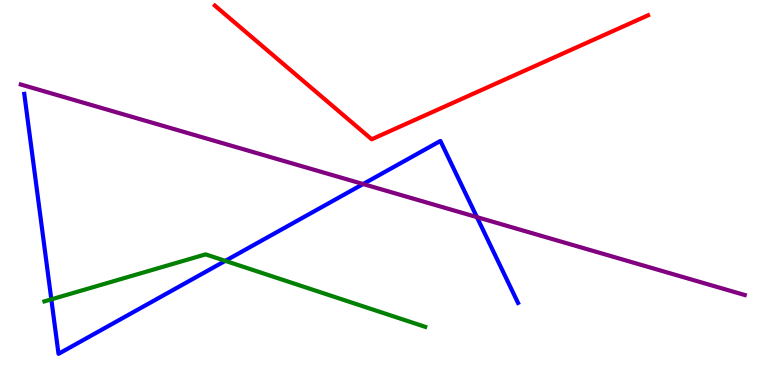[{'lines': ['blue', 'red'], 'intersections': []}, {'lines': ['green', 'red'], 'intersections': []}, {'lines': ['purple', 'red'], 'intersections': []}, {'lines': ['blue', 'green'], 'intersections': [{'x': 0.662, 'y': 2.22}, {'x': 2.91, 'y': 3.22}]}, {'lines': ['blue', 'purple'], 'intersections': [{'x': 4.69, 'y': 5.22}, {'x': 6.15, 'y': 4.36}]}, {'lines': ['green', 'purple'], 'intersections': []}]